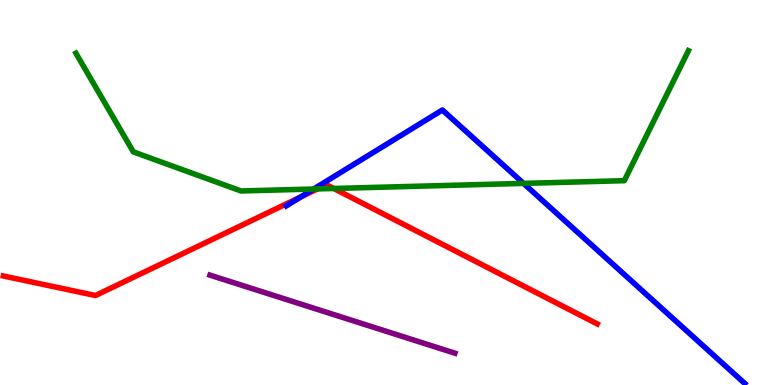[{'lines': ['blue', 'red'], 'intersections': [{'x': 3.88, 'y': 4.89}]}, {'lines': ['green', 'red'], 'intersections': [{'x': 4.1, 'y': 5.09}, {'x': 4.31, 'y': 5.1}]}, {'lines': ['purple', 'red'], 'intersections': []}, {'lines': ['blue', 'green'], 'intersections': [{'x': 4.05, 'y': 5.09}, {'x': 6.76, 'y': 5.24}]}, {'lines': ['blue', 'purple'], 'intersections': []}, {'lines': ['green', 'purple'], 'intersections': []}]